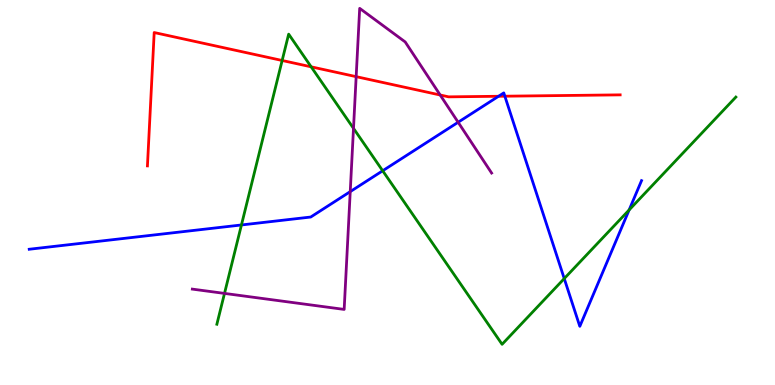[{'lines': ['blue', 'red'], 'intersections': [{'x': 6.43, 'y': 7.5}, {'x': 6.51, 'y': 7.5}]}, {'lines': ['green', 'red'], 'intersections': [{'x': 3.64, 'y': 8.43}, {'x': 4.01, 'y': 8.26}]}, {'lines': ['purple', 'red'], 'intersections': [{'x': 4.6, 'y': 8.01}, {'x': 5.68, 'y': 7.53}]}, {'lines': ['blue', 'green'], 'intersections': [{'x': 3.12, 'y': 4.16}, {'x': 4.94, 'y': 5.56}, {'x': 7.28, 'y': 2.76}, {'x': 8.12, 'y': 4.55}]}, {'lines': ['blue', 'purple'], 'intersections': [{'x': 4.52, 'y': 5.02}, {'x': 5.91, 'y': 6.82}]}, {'lines': ['green', 'purple'], 'intersections': [{'x': 2.9, 'y': 2.38}, {'x': 4.56, 'y': 6.67}]}]